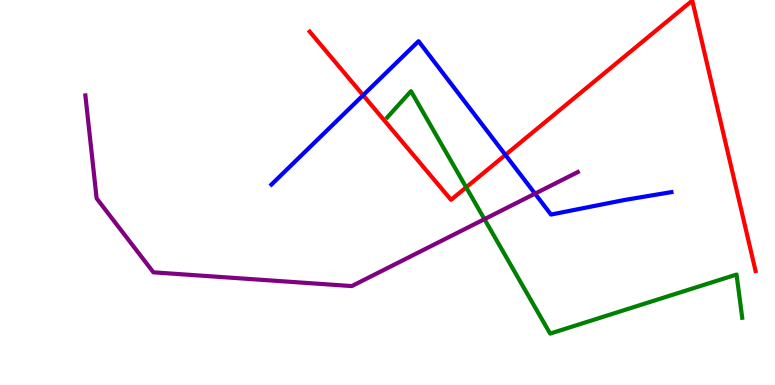[{'lines': ['blue', 'red'], 'intersections': [{'x': 4.69, 'y': 7.53}, {'x': 6.52, 'y': 5.98}]}, {'lines': ['green', 'red'], 'intersections': [{'x': 6.02, 'y': 5.13}]}, {'lines': ['purple', 'red'], 'intersections': []}, {'lines': ['blue', 'green'], 'intersections': []}, {'lines': ['blue', 'purple'], 'intersections': [{'x': 6.9, 'y': 4.97}]}, {'lines': ['green', 'purple'], 'intersections': [{'x': 6.25, 'y': 4.31}]}]